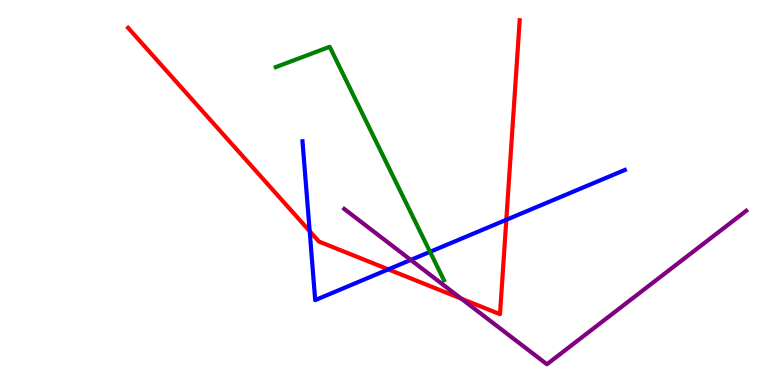[{'lines': ['blue', 'red'], 'intersections': [{'x': 4.0, 'y': 4.0}, {'x': 5.01, 'y': 3.0}, {'x': 6.53, 'y': 4.29}]}, {'lines': ['green', 'red'], 'intersections': []}, {'lines': ['purple', 'red'], 'intersections': [{'x': 5.95, 'y': 2.24}]}, {'lines': ['blue', 'green'], 'intersections': [{'x': 5.55, 'y': 3.46}]}, {'lines': ['blue', 'purple'], 'intersections': [{'x': 5.3, 'y': 3.25}]}, {'lines': ['green', 'purple'], 'intersections': []}]